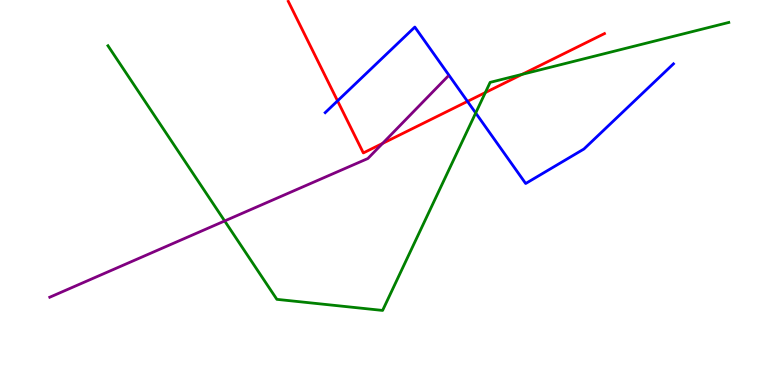[{'lines': ['blue', 'red'], 'intersections': [{'x': 4.36, 'y': 7.38}, {'x': 6.03, 'y': 7.37}]}, {'lines': ['green', 'red'], 'intersections': [{'x': 6.26, 'y': 7.6}, {'x': 6.74, 'y': 8.07}]}, {'lines': ['purple', 'red'], 'intersections': [{'x': 4.94, 'y': 6.27}]}, {'lines': ['blue', 'green'], 'intersections': [{'x': 6.14, 'y': 7.07}]}, {'lines': ['blue', 'purple'], 'intersections': []}, {'lines': ['green', 'purple'], 'intersections': [{'x': 2.9, 'y': 4.26}]}]